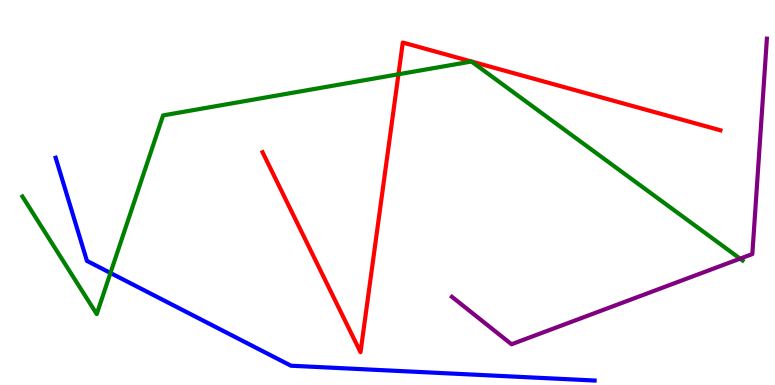[{'lines': ['blue', 'red'], 'intersections': []}, {'lines': ['green', 'red'], 'intersections': [{'x': 5.14, 'y': 8.07}]}, {'lines': ['purple', 'red'], 'intersections': []}, {'lines': ['blue', 'green'], 'intersections': [{'x': 1.43, 'y': 2.91}]}, {'lines': ['blue', 'purple'], 'intersections': []}, {'lines': ['green', 'purple'], 'intersections': [{'x': 9.55, 'y': 3.28}]}]